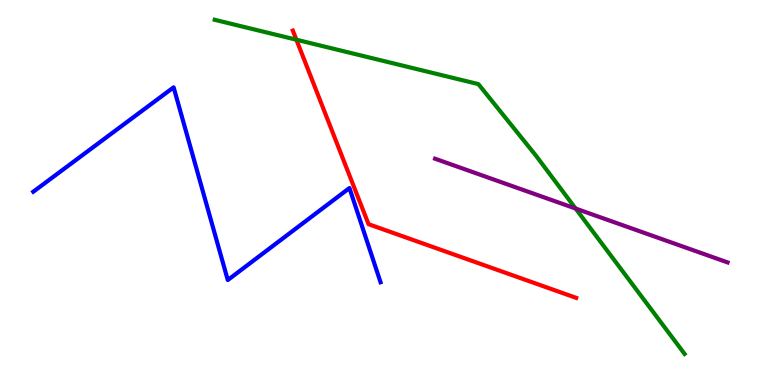[{'lines': ['blue', 'red'], 'intersections': []}, {'lines': ['green', 'red'], 'intersections': [{'x': 3.82, 'y': 8.97}]}, {'lines': ['purple', 'red'], 'intersections': []}, {'lines': ['blue', 'green'], 'intersections': []}, {'lines': ['blue', 'purple'], 'intersections': []}, {'lines': ['green', 'purple'], 'intersections': [{'x': 7.43, 'y': 4.58}]}]